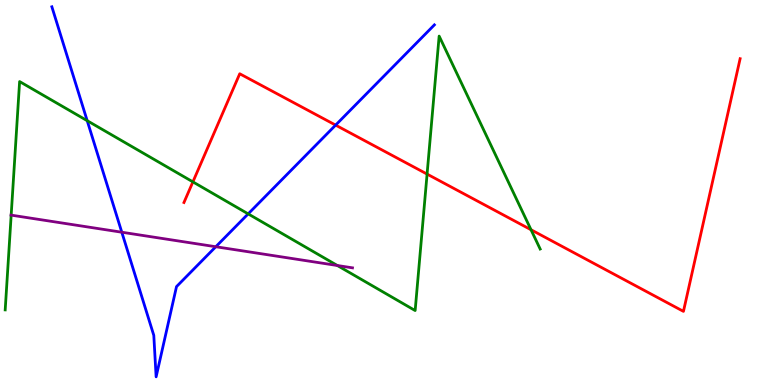[{'lines': ['blue', 'red'], 'intersections': [{'x': 4.33, 'y': 6.75}]}, {'lines': ['green', 'red'], 'intersections': [{'x': 2.49, 'y': 5.28}, {'x': 5.51, 'y': 5.48}, {'x': 6.85, 'y': 4.03}]}, {'lines': ['purple', 'red'], 'intersections': []}, {'lines': ['blue', 'green'], 'intersections': [{'x': 1.13, 'y': 6.87}, {'x': 3.2, 'y': 4.44}]}, {'lines': ['blue', 'purple'], 'intersections': [{'x': 1.57, 'y': 3.97}, {'x': 2.78, 'y': 3.59}]}, {'lines': ['green', 'purple'], 'intersections': [{'x': 0.144, 'y': 4.41}, {'x': 4.35, 'y': 3.1}]}]